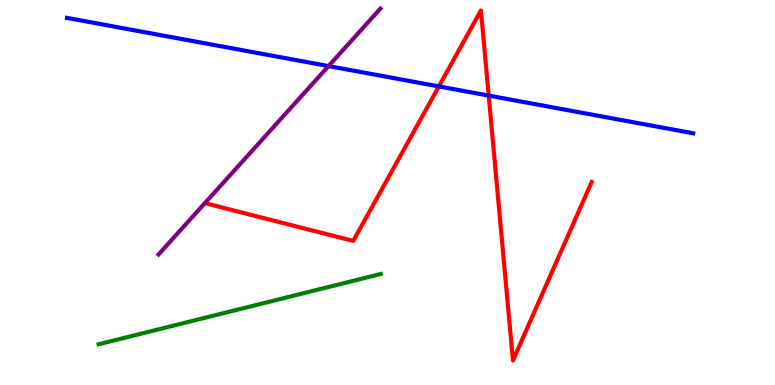[{'lines': ['blue', 'red'], 'intersections': [{'x': 5.66, 'y': 7.76}, {'x': 6.31, 'y': 7.52}]}, {'lines': ['green', 'red'], 'intersections': []}, {'lines': ['purple', 'red'], 'intersections': []}, {'lines': ['blue', 'green'], 'intersections': []}, {'lines': ['blue', 'purple'], 'intersections': [{'x': 4.24, 'y': 8.28}]}, {'lines': ['green', 'purple'], 'intersections': []}]